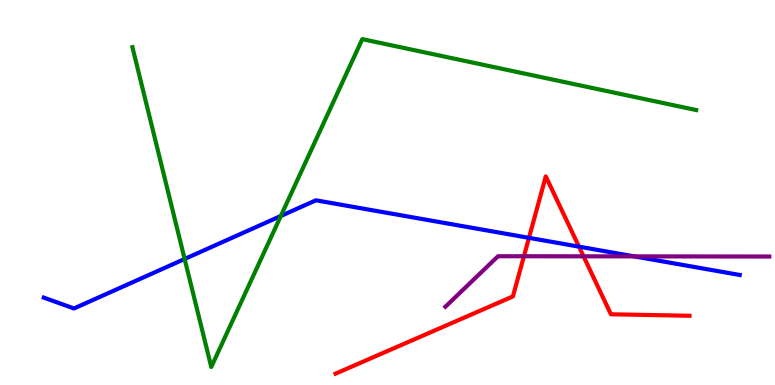[{'lines': ['blue', 'red'], 'intersections': [{'x': 6.83, 'y': 3.82}, {'x': 7.47, 'y': 3.59}]}, {'lines': ['green', 'red'], 'intersections': []}, {'lines': ['purple', 'red'], 'intersections': [{'x': 6.76, 'y': 3.34}, {'x': 7.53, 'y': 3.34}]}, {'lines': ['blue', 'green'], 'intersections': [{'x': 2.38, 'y': 3.27}, {'x': 3.62, 'y': 4.39}]}, {'lines': ['blue', 'purple'], 'intersections': [{'x': 8.18, 'y': 3.34}]}, {'lines': ['green', 'purple'], 'intersections': []}]